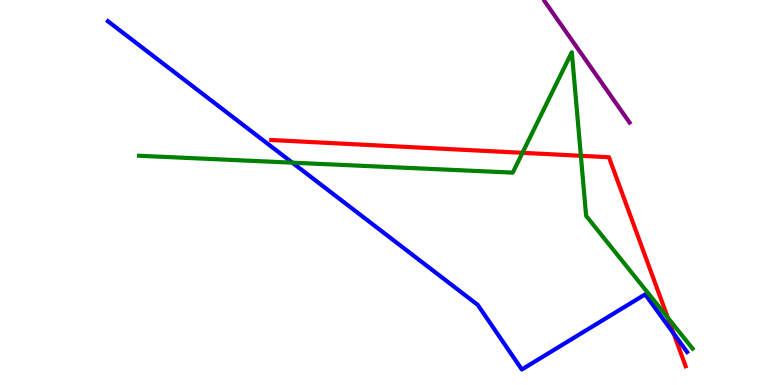[{'lines': ['blue', 'red'], 'intersections': [{'x': 8.69, 'y': 1.34}]}, {'lines': ['green', 'red'], 'intersections': [{'x': 6.74, 'y': 6.03}, {'x': 7.5, 'y': 5.95}, {'x': 8.62, 'y': 1.75}]}, {'lines': ['purple', 'red'], 'intersections': []}, {'lines': ['blue', 'green'], 'intersections': [{'x': 3.77, 'y': 5.77}]}, {'lines': ['blue', 'purple'], 'intersections': []}, {'lines': ['green', 'purple'], 'intersections': []}]